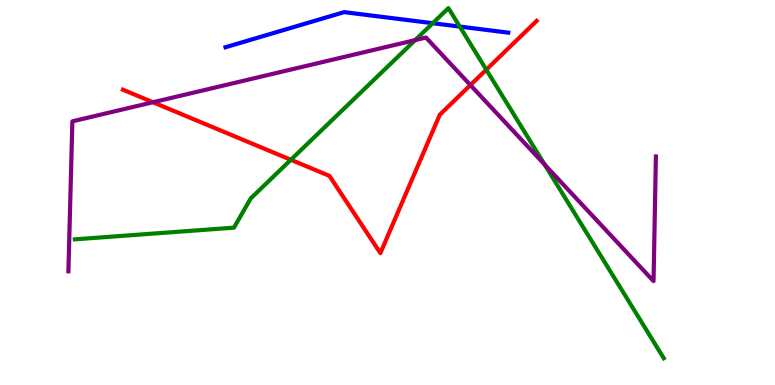[{'lines': ['blue', 'red'], 'intersections': []}, {'lines': ['green', 'red'], 'intersections': [{'x': 3.75, 'y': 5.85}, {'x': 6.27, 'y': 8.19}]}, {'lines': ['purple', 'red'], 'intersections': [{'x': 1.97, 'y': 7.34}, {'x': 6.07, 'y': 7.79}]}, {'lines': ['blue', 'green'], 'intersections': [{'x': 5.58, 'y': 9.4}, {'x': 5.93, 'y': 9.31}]}, {'lines': ['blue', 'purple'], 'intersections': []}, {'lines': ['green', 'purple'], 'intersections': [{'x': 5.36, 'y': 8.96}, {'x': 7.03, 'y': 5.73}]}]